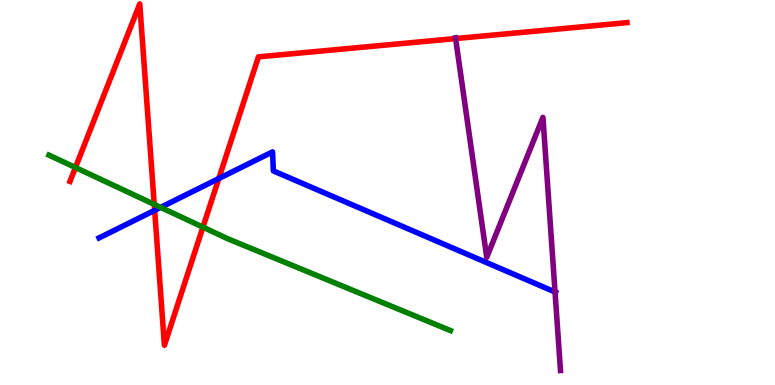[{'lines': ['blue', 'red'], 'intersections': [{'x': 2.0, 'y': 4.54}, {'x': 2.82, 'y': 5.36}]}, {'lines': ['green', 'red'], 'intersections': [{'x': 0.973, 'y': 5.65}, {'x': 1.99, 'y': 4.69}, {'x': 2.62, 'y': 4.1}]}, {'lines': ['purple', 'red'], 'intersections': [{'x': 5.88, 'y': 9.0}]}, {'lines': ['blue', 'green'], 'intersections': [{'x': 2.07, 'y': 4.61}]}, {'lines': ['blue', 'purple'], 'intersections': [{'x': 7.16, 'y': 2.42}]}, {'lines': ['green', 'purple'], 'intersections': []}]